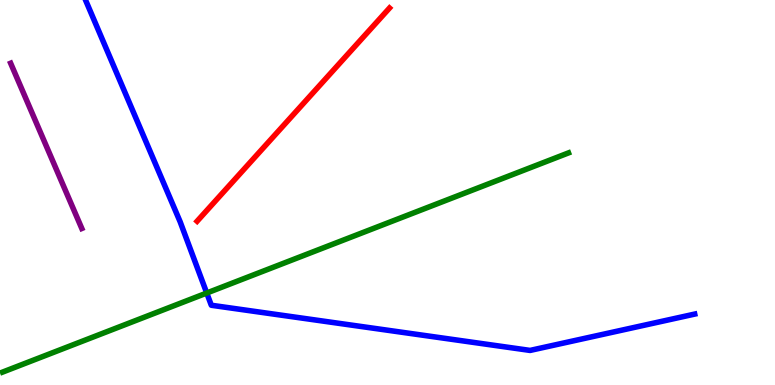[{'lines': ['blue', 'red'], 'intersections': []}, {'lines': ['green', 'red'], 'intersections': []}, {'lines': ['purple', 'red'], 'intersections': []}, {'lines': ['blue', 'green'], 'intersections': [{'x': 2.67, 'y': 2.39}]}, {'lines': ['blue', 'purple'], 'intersections': []}, {'lines': ['green', 'purple'], 'intersections': []}]